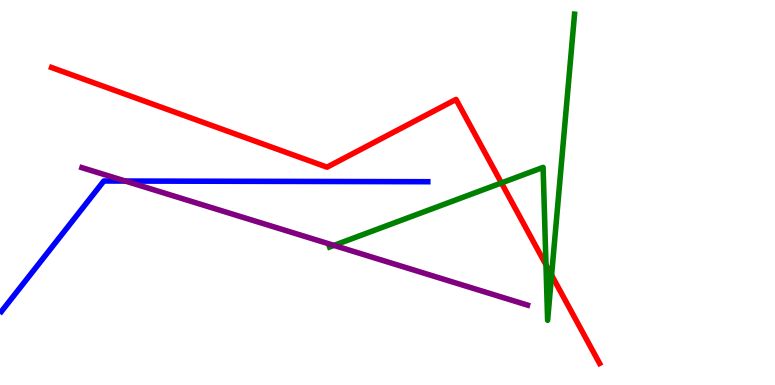[{'lines': ['blue', 'red'], 'intersections': []}, {'lines': ['green', 'red'], 'intersections': [{'x': 6.47, 'y': 5.25}, {'x': 7.04, 'y': 3.12}, {'x': 7.12, 'y': 2.85}]}, {'lines': ['purple', 'red'], 'intersections': []}, {'lines': ['blue', 'green'], 'intersections': []}, {'lines': ['blue', 'purple'], 'intersections': [{'x': 1.62, 'y': 5.3}]}, {'lines': ['green', 'purple'], 'intersections': [{'x': 4.31, 'y': 3.63}]}]